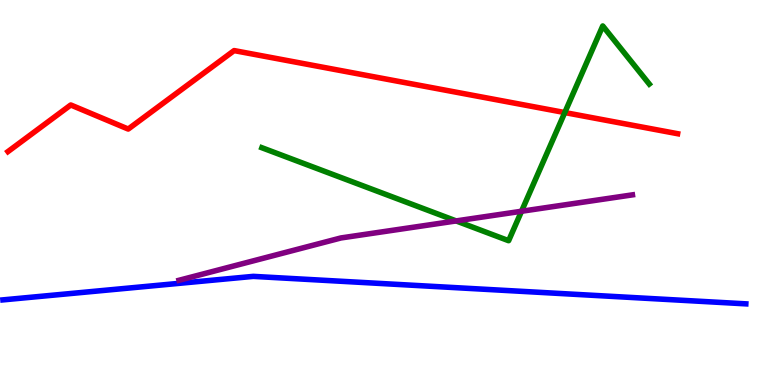[{'lines': ['blue', 'red'], 'intersections': []}, {'lines': ['green', 'red'], 'intersections': [{'x': 7.29, 'y': 7.08}]}, {'lines': ['purple', 'red'], 'intersections': []}, {'lines': ['blue', 'green'], 'intersections': []}, {'lines': ['blue', 'purple'], 'intersections': []}, {'lines': ['green', 'purple'], 'intersections': [{'x': 5.89, 'y': 4.26}, {'x': 6.73, 'y': 4.51}]}]